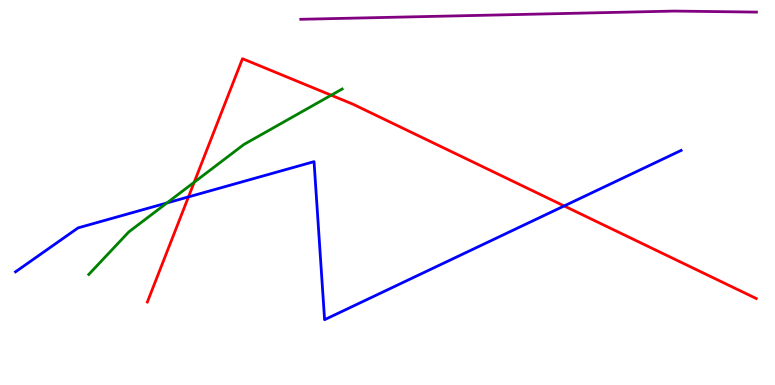[{'lines': ['blue', 'red'], 'intersections': [{'x': 2.43, 'y': 4.89}, {'x': 7.28, 'y': 4.65}]}, {'lines': ['green', 'red'], 'intersections': [{'x': 2.51, 'y': 5.27}, {'x': 4.27, 'y': 7.53}]}, {'lines': ['purple', 'red'], 'intersections': []}, {'lines': ['blue', 'green'], 'intersections': [{'x': 2.15, 'y': 4.73}]}, {'lines': ['blue', 'purple'], 'intersections': []}, {'lines': ['green', 'purple'], 'intersections': []}]